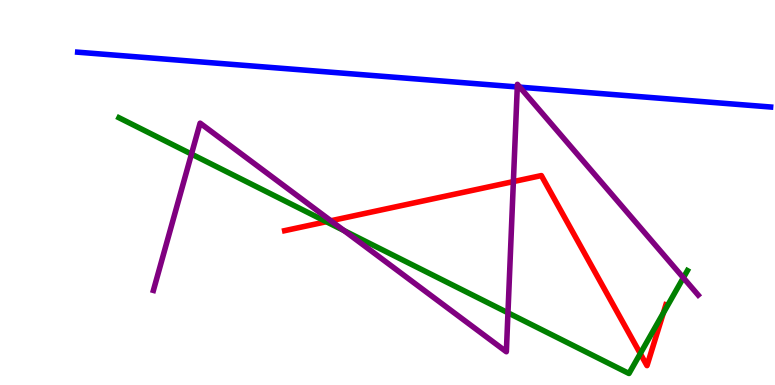[{'lines': ['blue', 'red'], 'intersections': []}, {'lines': ['green', 'red'], 'intersections': [{'x': 4.21, 'y': 4.24}, {'x': 8.26, 'y': 0.816}, {'x': 8.56, 'y': 1.87}]}, {'lines': ['purple', 'red'], 'intersections': [{'x': 4.27, 'y': 4.27}, {'x': 6.62, 'y': 5.28}]}, {'lines': ['blue', 'green'], 'intersections': []}, {'lines': ['blue', 'purple'], 'intersections': [{'x': 6.67, 'y': 7.74}, {'x': 6.71, 'y': 7.74}]}, {'lines': ['green', 'purple'], 'intersections': [{'x': 2.47, 'y': 6.0}, {'x': 4.44, 'y': 4.01}, {'x': 6.55, 'y': 1.88}, {'x': 8.82, 'y': 2.79}]}]